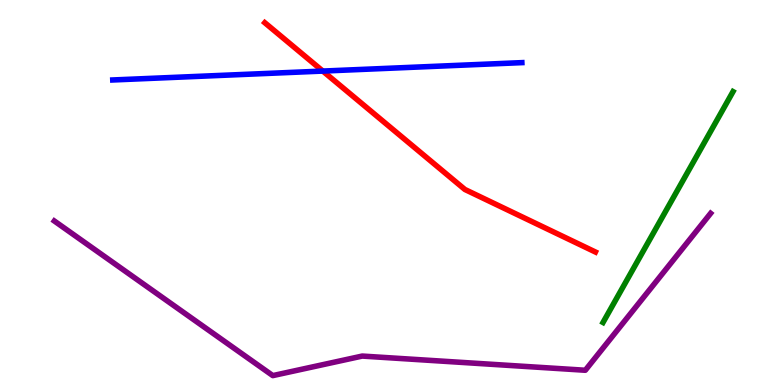[{'lines': ['blue', 'red'], 'intersections': [{'x': 4.17, 'y': 8.15}]}, {'lines': ['green', 'red'], 'intersections': []}, {'lines': ['purple', 'red'], 'intersections': []}, {'lines': ['blue', 'green'], 'intersections': []}, {'lines': ['blue', 'purple'], 'intersections': []}, {'lines': ['green', 'purple'], 'intersections': []}]